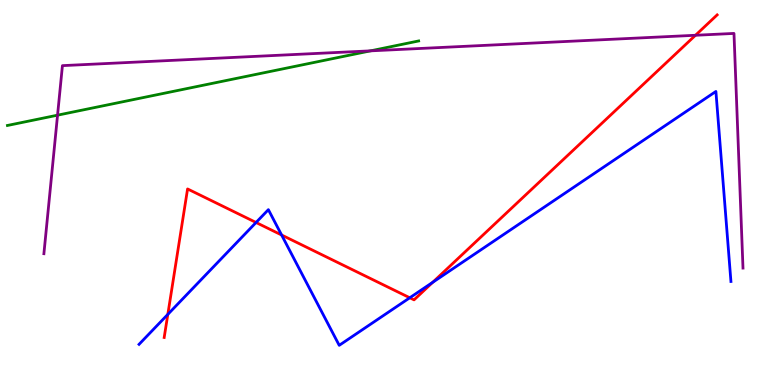[{'lines': ['blue', 'red'], 'intersections': [{'x': 2.17, 'y': 1.83}, {'x': 3.3, 'y': 4.22}, {'x': 3.63, 'y': 3.9}, {'x': 5.29, 'y': 2.27}, {'x': 5.58, 'y': 2.67}]}, {'lines': ['green', 'red'], 'intersections': []}, {'lines': ['purple', 'red'], 'intersections': [{'x': 8.97, 'y': 9.08}]}, {'lines': ['blue', 'green'], 'intersections': []}, {'lines': ['blue', 'purple'], 'intersections': []}, {'lines': ['green', 'purple'], 'intersections': [{'x': 0.743, 'y': 7.01}, {'x': 4.78, 'y': 8.68}]}]